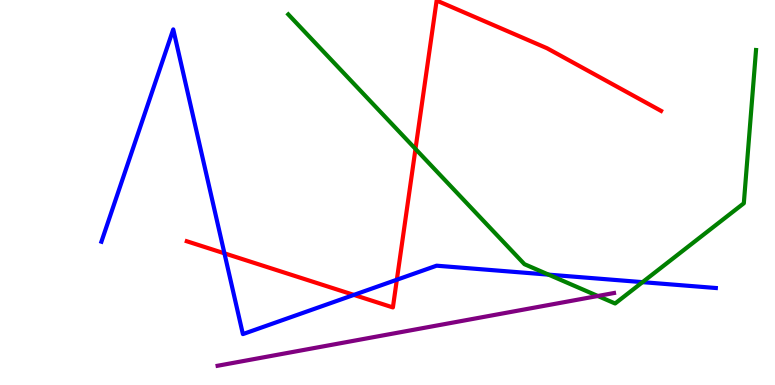[{'lines': ['blue', 'red'], 'intersections': [{'x': 2.9, 'y': 3.42}, {'x': 4.57, 'y': 2.34}, {'x': 5.12, 'y': 2.73}]}, {'lines': ['green', 'red'], 'intersections': [{'x': 5.36, 'y': 6.13}]}, {'lines': ['purple', 'red'], 'intersections': []}, {'lines': ['blue', 'green'], 'intersections': [{'x': 7.08, 'y': 2.87}, {'x': 8.29, 'y': 2.67}]}, {'lines': ['blue', 'purple'], 'intersections': []}, {'lines': ['green', 'purple'], 'intersections': [{'x': 7.71, 'y': 2.31}]}]